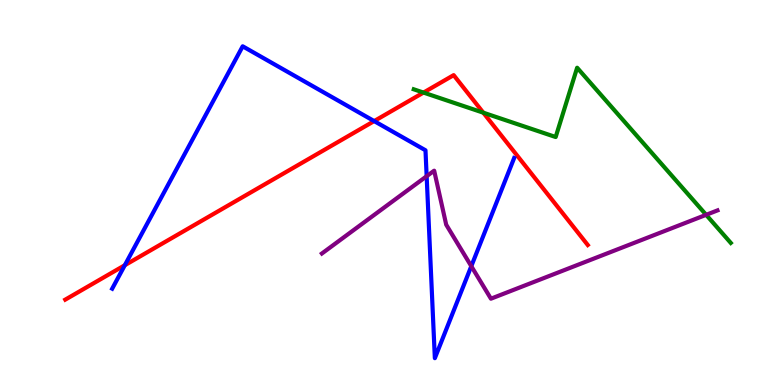[{'lines': ['blue', 'red'], 'intersections': [{'x': 1.61, 'y': 3.11}, {'x': 4.83, 'y': 6.85}]}, {'lines': ['green', 'red'], 'intersections': [{'x': 5.46, 'y': 7.6}, {'x': 6.24, 'y': 7.07}]}, {'lines': ['purple', 'red'], 'intersections': []}, {'lines': ['blue', 'green'], 'intersections': []}, {'lines': ['blue', 'purple'], 'intersections': [{'x': 5.51, 'y': 5.42}, {'x': 6.08, 'y': 3.09}]}, {'lines': ['green', 'purple'], 'intersections': [{'x': 9.11, 'y': 4.42}]}]